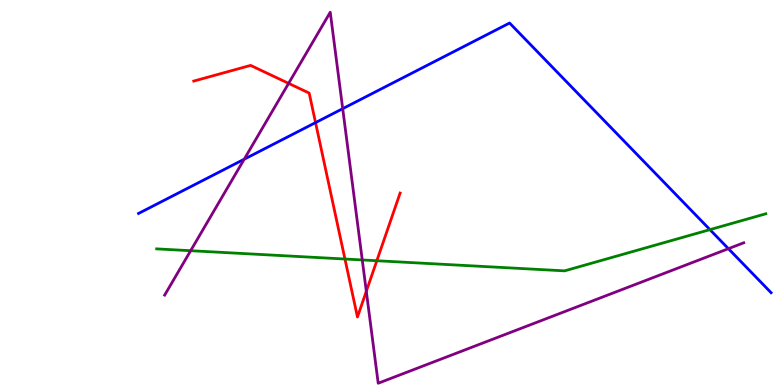[{'lines': ['blue', 'red'], 'intersections': [{'x': 4.07, 'y': 6.82}]}, {'lines': ['green', 'red'], 'intersections': [{'x': 4.45, 'y': 3.27}, {'x': 4.86, 'y': 3.23}]}, {'lines': ['purple', 'red'], 'intersections': [{'x': 3.72, 'y': 7.83}, {'x': 4.73, 'y': 2.43}]}, {'lines': ['blue', 'green'], 'intersections': [{'x': 9.16, 'y': 4.04}]}, {'lines': ['blue', 'purple'], 'intersections': [{'x': 3.15, 'y': 5.86}, {'x': 4.42, 'y': 7.18}, {'x': 9.4, 'y': 3.54}]}, {'lines': ['green', 'purple'], 'intersections': [{'x': 2.46, 'y': 3.49}, {'x': 4.67, 'y': 3.25}]}]